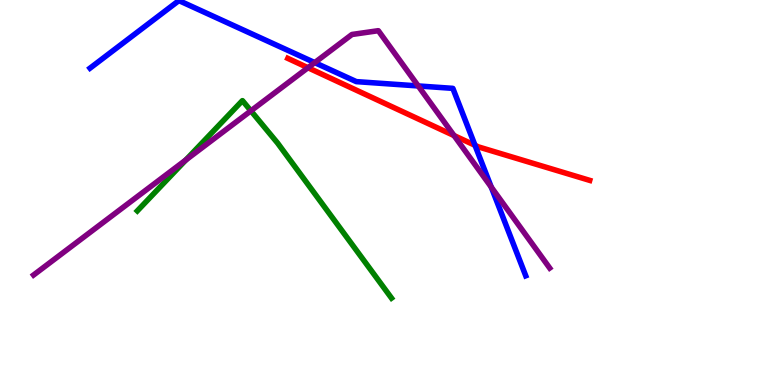[{'lines': ['blue', 'red'], 'intersections': [{'x': 6.13, 'y': 6.23}]}, {'lines': ['green', 'red'], 'intersections': []}, {'lines': ['purple', 'red'], 'intersections': [{'x': 3.97, 'y': 8.24}, {'x': 5.86, 'y': 6.48}]}, {'lines': ['blue', 'green'], 'intersections': []}, {'lines': ['blue', 'purple'], 'intersections': [{'x': 4.06, 'y': 8.37}, {'x': 5.4, 'y': 7.77}, {'x': 6.34, 'y': 5.14}]}, {'lines': ['green', 'purple'], 'intersections': [{'x': 2.4, 'y': 5.85}, {'x': 3.24, 'y': 7.12}]}]